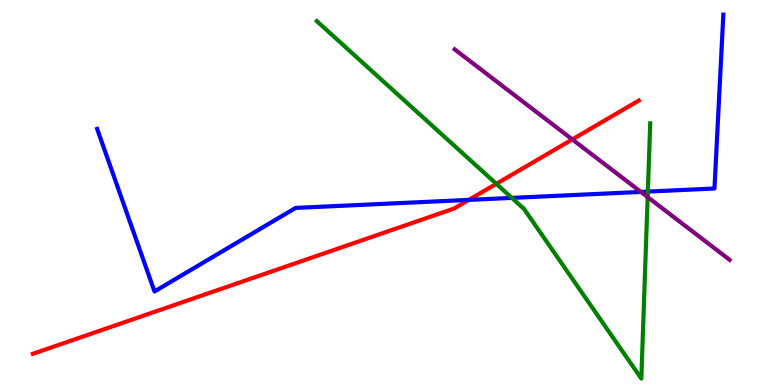[{'lines': ['blue', 'red'], 'intersections': [{'x': 6.05, 'y': 4.81}]}, {'lines': ['green', 'red'], 'intersections': [{'x': 6.4, 'y': 5.23}]}, {'lines': ['purple', 'red'], 'intersections': [{'x': 7.38, 'y': 6.38}]}, {'lines': ['blue', 'green'], 'intersections': [{'x': 6.6, 'y': 4.86}, {'x': 8.36, 'y': 5.02}]}, {'lines': ['blue', 'purple'], 'intersections': [{'x': 8.27, 'y': 5.02}]}, {'lines': ['green', 'purple'], 'intersections': [{'x': 8.36, 'y': 4.88}]}]